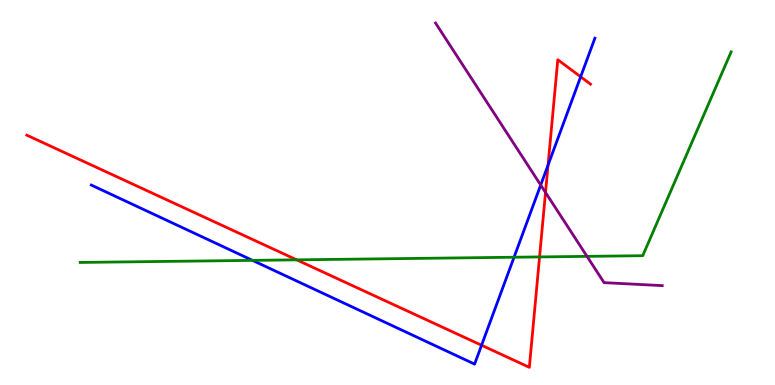[{'lines': ['blue', 'red'], 'intersections': [{'x': 6.21, 'y': 1.03}, {'x': 7.07, 'y': 5.71}, {'x': 7.49, 'y': 8.01}]}, {'lines': ['green', 'red'], 'intersections': [{'x': 3.83, 'y': 3.25}, {'x': 6.96, 'y': 3.33}]}, {'lines': ['purple', 'red'], 'intersections': [{'x': 7.04, 'y': 5.0}]}, {'lines': ['blue', 'green'], 'intersections': [{'x': 3.26, 'y': 3.24}, {'x': 6.63, 'y': 3.32}]}, {'lines': ['blue', 'purple'], 'intersections': [{'x': 6.98, 'y': 5.19}]}, {'lines': ['green', 'purple'], 'intersections': [{'x': 7.57, 'y': 3.34}]}]